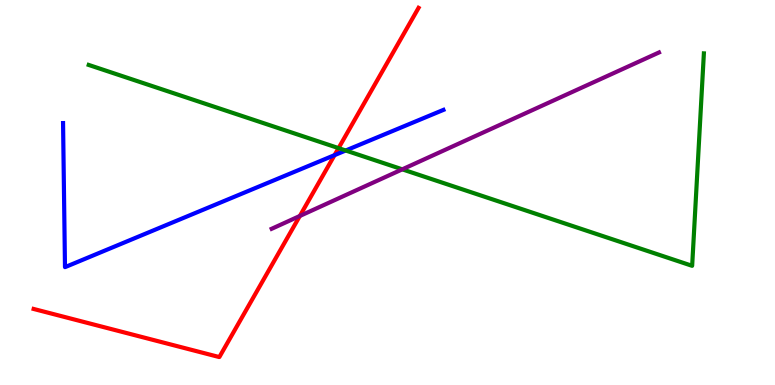[{'lines': ['blue', 'red'], 'intersections': [{'x': 4.32, 'y': 5.97}]}, {'lines': ['green', 'red'], 'intersections': [{'x': 4.37, 'y': 6.15}]}, {'lines': ['purple', 'red'], 'intersections': [{'x': 3.87, 'y': 4.39}]}, {'lines': ['blue', 'green'], 'intersections': [{'x': 4.46, 'y': 6.09}]}, {'lines': ['blue', 'purple'], 'intersections': []}, {'lines': ['green', 'purple'], 'intersections': [{'x': 5.19, 'y': 5.6}]}]